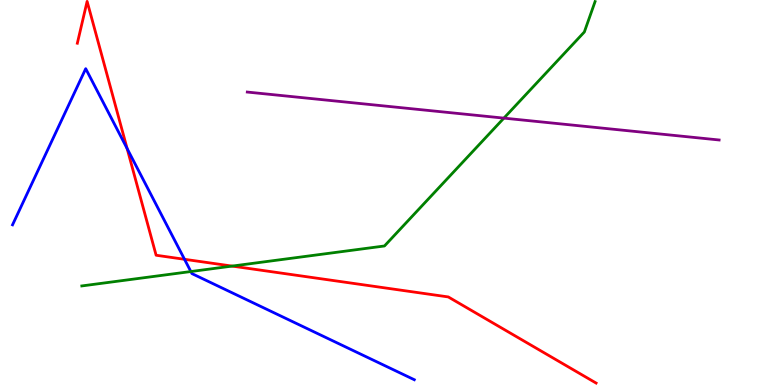[{'lines': ['blue', 'red'], 'intersections': [{'x': 1.64, 'y': 6.14}, {'x': 2.38, 'y': 3.27}]}, {'lines': ['green', 'red'], 'intersections': [{'x': 3.0, 'y': 3.09}]}, {'lines': ['purple', 'red'], 'intersections': []}, {'lines': ['blue', 'green'], 'intersections': [{'x': 2.46, 'y': 2.95}]}, {'lines': ['blue', 'purple'], 'intersections': []}, {'lines': ['green', 'purple'], 'intersections': [{'x': 6.5, 'y': 6.93}]}]